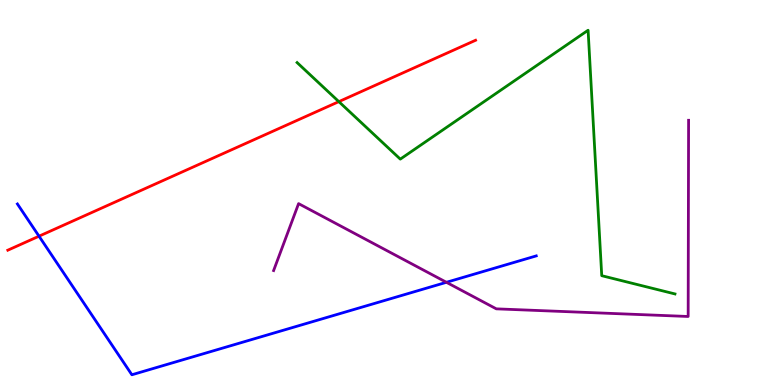[{'lines': ['blue', 'red'], 'intersections': [{'x': 0.503, 'y': 3.87}]}, {'lines': ['green', 'red'], 'intersections': [{'x': 4.37, 'y': 7.36}]}, {'lines': ['purple', 'red'], 'intersections': []}, {'lines': ['blue', 'green'], 'intersections': []}, {'lines': ['blue', 'purple'], 'intersections': [{'x': 5.76, 'y': 2.67}]}, {'lines': ['green', 'purple'], 'intersections': []}]